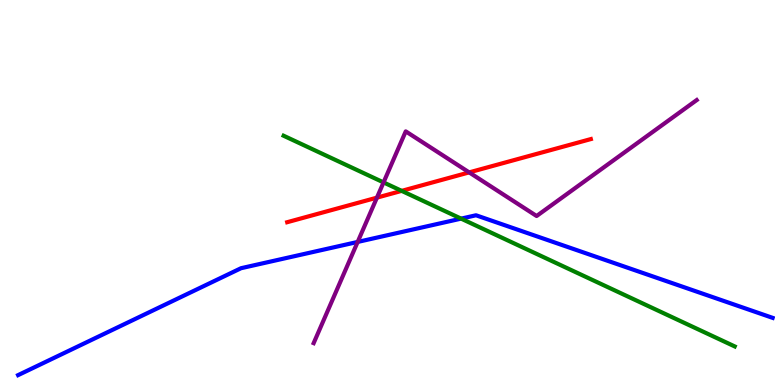[{'lines': ['blue', 'red'], 'intersections': []}, {'lines': ['green', 'red'], 'intersections': [{'x': 5.18, 'y': 5.04}]}, {'lines': ['purple', 'red'], 'intersections': [{'x': 4.86, 'y': 4.87}, {'x': 6.05, 'y': 5.52}]}, {'lines': ['blue', 'green'], 'intersections': [{'x': 5.95, 'y': 4.32}]}, {'lines': ['blue', 'purple'], 'intersections': [{'x': 4.62, 'y': 3.72}]}, {'lines': ['green', 'purple'], 'intersections': [{'x': 4.95, 'y': 5.26}]}]